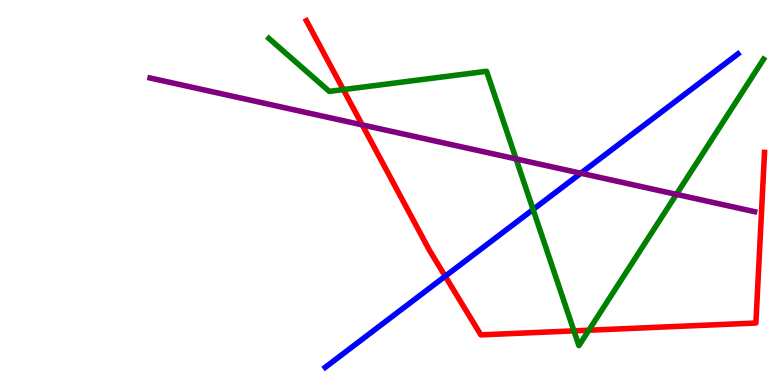[{'lines': ['blue', 'red'], 'intersections': [{'x': 5.74, 'y': 2.83}]}, {'lines': ['green', 'red'], 'intersections': [{'x': 4.43, 'y': 7.67}, {'x': 7.41, 'y': 1.41}, {'x': 7.6, 'y': 1.42}]}, {'lines': ['purple', 'red'], 'intersections': [{'x': 4.67, 'y': 6.76}]}, {'lines': ['blue', 'green'], 'intersections': [{'x': 6.88, 'y': 4.56}]}, {'lines': ['blue', 'purple'], 'intersections': [{'x': 7.49, 'y': 5.5}]}, {'lines': ['green', 'purple'], 'intersections': [{'x': 6.66, 'y': 5.87}, {'x': 8.73, 'y': 4.95}]}]